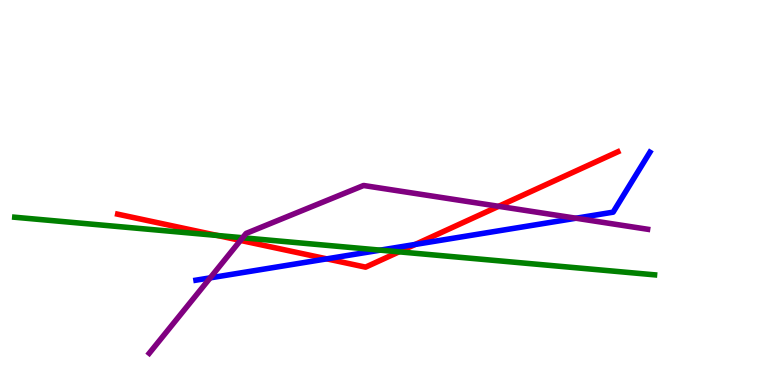[{'lines': ['blue', 'red'], 'intersections': [{'x': 4.22, 'y': 3.28}, {'x': 5.36, 'y': 3.65}]}, {'lines': ['green', 'red'], 'intersections': [{'x': 2.8, 'y': 3.88}, {'x': 5.15, 'y': 3.46}]}, {'lines': ['purple', 'red'], 'intersections': [{'x': 3.1, 'y': 3.76}, {'x': 6.43, 'y': 4.64}]}, {'lines': ['blue', 'green'], 'intersections': [{'x': 4.91, 'y': 3.5}]}, {'lines': ['blue', 'purple'], 'intersections': [{'x': 2.71, 'y': 2.78}, {'x': 7.43, 'y': 4.33}]}, {'lines': ['green', 'purple'], 'intersections': [{'x': 3.13, 'y': 3.82}]}]